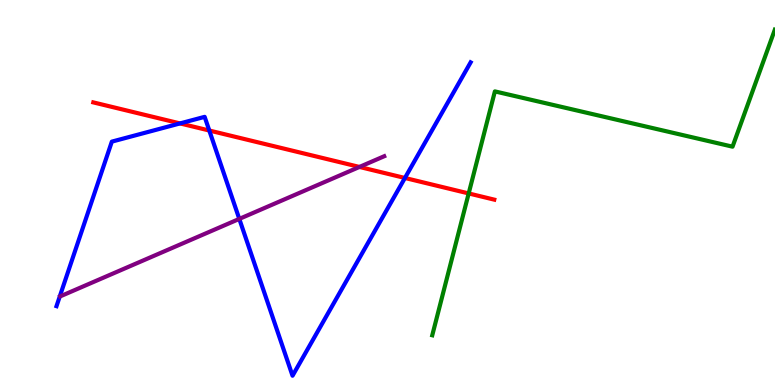[{'lines': ['blue', 'red'], 'intersections': [{'x': 2.32, 'y': 6.79}, {'x': 2.7, 'y': 6.61}, {'x': 5.22, 'y': 5.38}]}, {'lines': ['green', 'red'], 'intersections': [{'x': 6.05, 'y': 4.98}]}, {'lines': ['purple', 'red'], 'intersections': [{'x': 4.64, 'y': 5.66}]}, {'lines': ['blue', 'green'], 'intersections': []}, {'lines': ['blue', 'purple'], 'intersections': [{'x': 3.09, 'y': 4.31}]}, {'lines': ['green', 'purple'], 'intersections': []}]